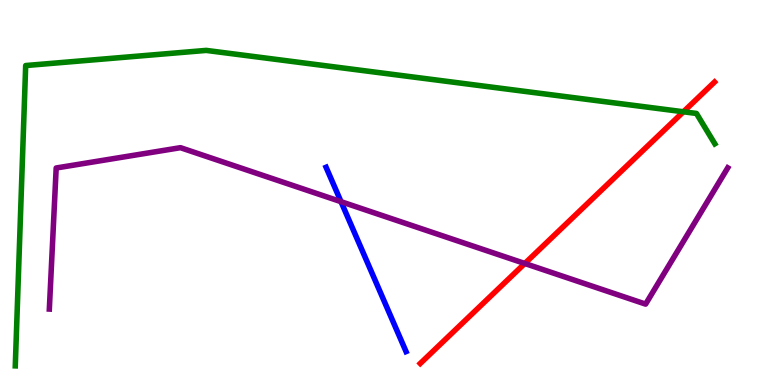[{'lines': ['blue', 'red'], 'intersections': []}, {'lines': ['green', 'red'], 'intersections': [{'x': 8.82, 'y': 7.1}]}, {'lines': ['purple', 'red'], 'intersections': [{'x': 6.77, 'y': 3.16}]}, {'lines': ['blue', 'green'], 'intersections': []}, {'lines': ['blue', 'purple'], 'intersections': [{'x': 4.4, 'y': 4.76}]}, {'lines': ['green', 'purple'], 'intersections': []}]